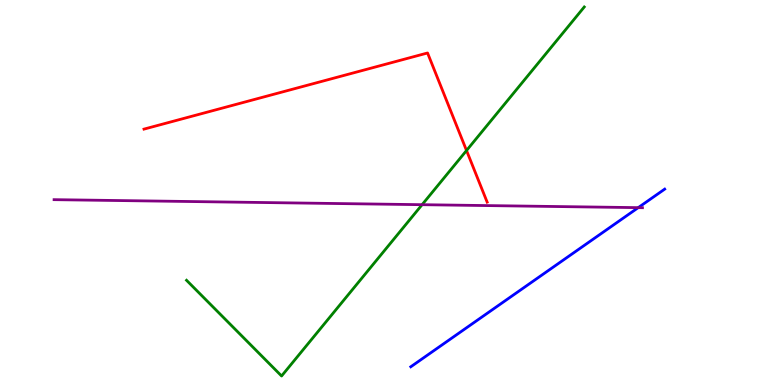[{'lines': ['blue', 'red'], 'intersections': []}, {'lines': ['green', 'red'], 'intersections': [{'x': 6.02, 'y': 6.09}]}, {'lines': ['purple', 'red'], 'intersections': []}, {'lines': ['blue', 'green'], 'intersections': []}, {'lines': ['blue', 'purple'], 'intersections': [{'x': 8.24, 'y': 4.61}]}, {'lines': ['green', 'purple'], 'intersections': [{'x': 5.45, 'y': 4.68}]}]